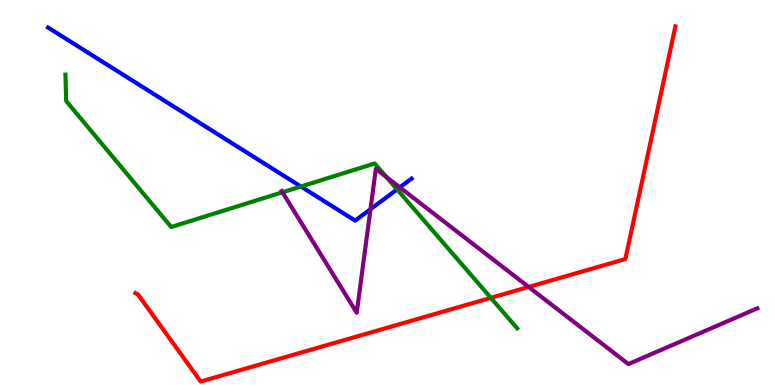[{'lines': ['blue', 'red'], 'intersections': []}, {'lines': ['green', 'red'], 'intersections': [{'x': 6.33, 'y': 2.26}]}, {'lines': ['purple', 'red'], 'intersections': [{'x': 6.82, 'y': 2.55}]}, {'lines': ['blue', 'green'], 'intersections': [{'x': 3.88, 'y': 5.16}, {'x': 5.12, 'y': 5.08}]}, {'lines': ['blue', 'purple'], 'intersections': [{'x': 4.78, 'y': 4.57}, {'x': 5.16, 'y': 5.13}]}, {'lines': ['green', 'purple'], 'intersections': [{'x': 3.64, 'y': 5.01}, {'x': 4.98, 'y': 5.4}]}]